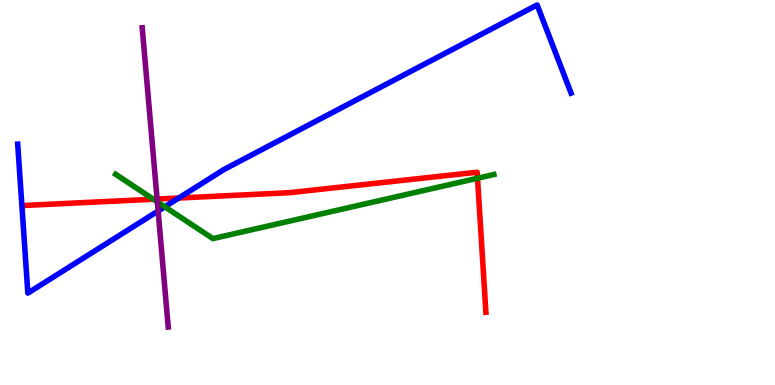[{'lines': ['blue', 'red'], 'intersections': [{'x': 2.31, 'y': 4.86}]}, {'lines': ['green', 'red'], 'intersections': [{'x': 1.98, 'y': 4.82}, {'x': 6.16, 'y': 5.37}]}, {'lines': ['purple', 'red'], 'intersections': [{'x': 2.03, 'y': 4.83}]}, {'lines': ['blue', 'green'], 'intersections': [{'x': 2.13, 'y': 4.63}]}, {'lines': ['blue', 'purple'], 'intersections': [{'x': 2.04, 'y': 4.52}]}, {'lines': ['green', 'purple'], 'intersections': [{'x': 2.03, 'y': 4.76}]}]